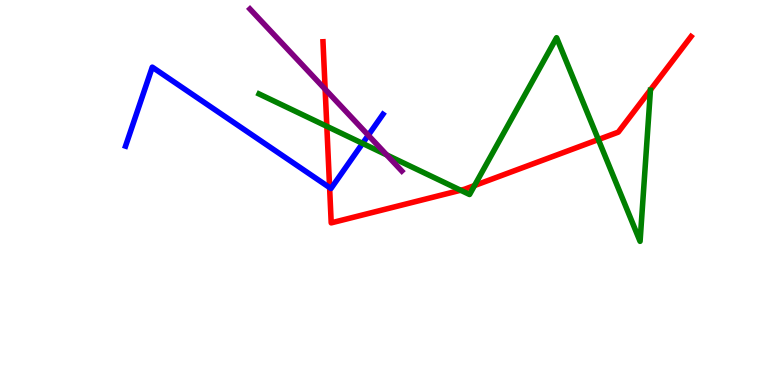[{'lines': ['blue', 'red'], 'intersections': [{'x': 4.25, 'y': 5.13}]}, {'lines': ['green', 'red'], 'intersections': [{'x': 4.22, 'y': 6.72}, {'x': 5.94, 'y': 5.06}, {'x': 6.12, 'y': 5.18}, {'x': 7.72, 'y': 6.38}]}, {'lines': ['purple', 'red'], 'intersections': [{'x': 4.2, 'y': 7.68}]}, {'lines': ['blue', 'green'], 'intersections': [{'x': 4.68, 'y': 6.28}]}, {'lines': ['blue', 'purple'], 'intersections': [{'x': 4.75, 'y': 6.49}]}, {'lines': ['green', 'purple'], 'intersections': [{'x': 4.99, 'y': 5.98}]}]